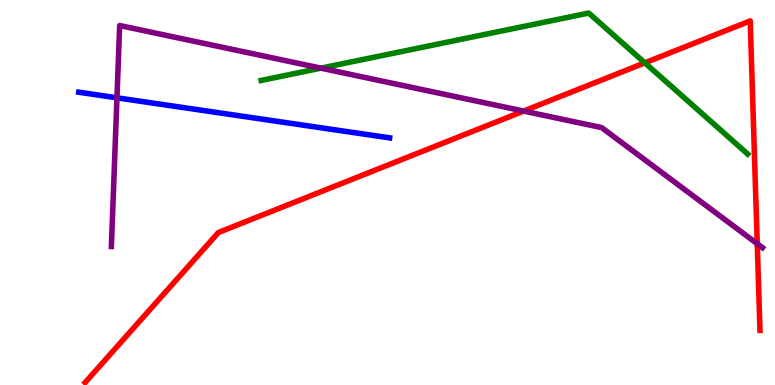[{'lines': ['blue', 'red'], 'intersections': []}, {'lines': ['green', 'red'], 'intersections': [{'x': 8.32, 'y': 8.37}]}, {'lines': ['purple', 'red'], 'intersections': [{'x': 6.76, 'y': 7.11}, {'x': 9.77, 'y': 3.67}]}, {'lines': ['blue', 'green'], 'intersections': []}, {'lines': ['blue', 'purple'], 'intersections': [{'x': 1.51, 'y': 7.46}]}, {'lines': ['green', 'purple'], 'intersections': [{'x': 4.14, 'y': 8.23}]}]